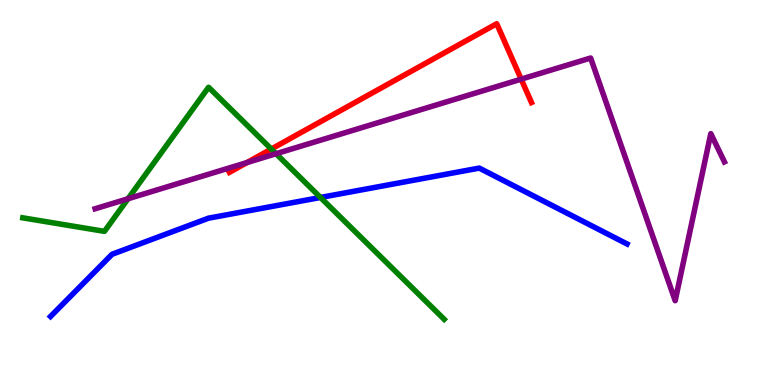[{'lines': ['blue', 'red'], 'intersections': []}, {'lines': ['green', 'red'], 'intersections': [{'x': 3.5, 'y': 6.13}]}, {'lines': ['purple', 'red'], 'intersections': [{'x': 3.19, 'y': 5.78}, {'x': 6.72, 'y': 7.94}]}, {'lines': ['blue', 'green'], 'intersections': [{'x': 4.14, 'y': 4.87}]}, {'lines': ['blue', 'purple'], 'intersections': []}, {'lines': ['green', 'purple'], 'intersections': [{'x': 1.65, 'y': 4.84}, {'x': 3.56, 'y': 6.01}]}]